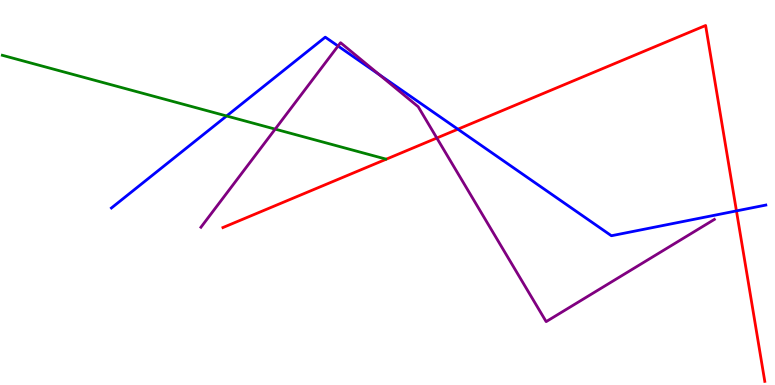[{'lines': ['blue', 'red'], 'intersections': [{'x': 5.91, 'y': 6.64}, {'x': 9.5, 'y': 4.52}]}, {'lines': ['green', 'red'], 'intersections': []}, {'lines': ['purple', 'red'], 'intersections': [{'x': 5.64, 'y': 6.42}]}, {'lines': ['blue', 'green'], 'intersections': [{'x': 2.92, 'y': 6.99}]}, {'lines': ['blue', 'purple'], 'intersections': [{'x': 4.36, 'y': 8.8}, {'x': 4.89, 'y': 8.06}]}, {'lines': ['green', 'purple'], 'intersections': [{'x': 3.55, 'y': 6.65}]}]